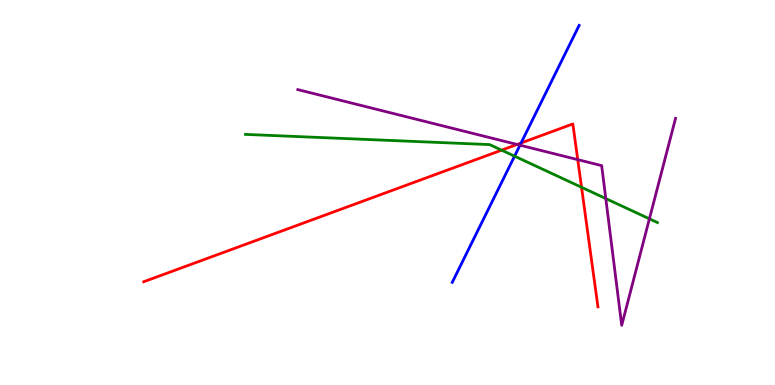[{'lines': ['blue', 'red'], 'intersections': [{'x': 6.72, 'y': 6.29}]}, {'lines': ['green', 'red'], 'intersections': [{'x': 6.47, 'y': 6.1}, {'x': 7.5, 'y': 5.14}]}, {'lines': ['purple', 'red'], 'intersections': [{'x': 6.67, 'y': 6.25}, {'x': 7.45, 'y': 5.85}]}, {'lines': ['blue', 'green'], 'intersections': [{'x': 6.64, 'y': 5.94}]}, {'lines': ['blue', 'purple'], 'intersections': [{'x': 6.71, 'y': 6.23}]}, {'lines': ['green', 'purple'], 'intersections': [{'x': 7.82, 'y': 4.84}, {'x': 8.38, 'y': 4.32}]}]